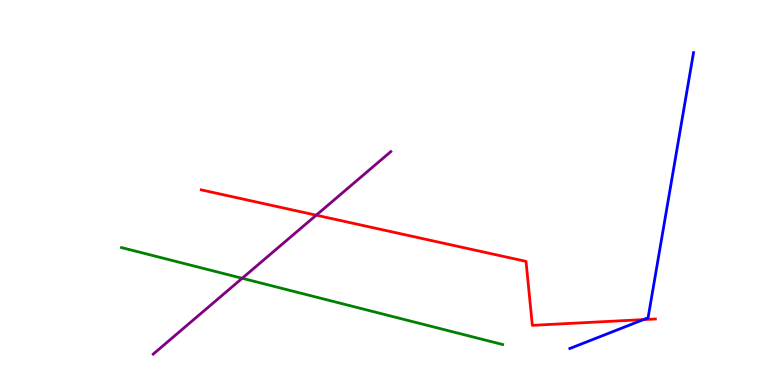[{'lines': ['blue', 'red'], 'intersections': [{'x': 8.3, 'y': 1.7}]}, {'lines': ['green', 'red'], 'intersections': []}, {'lines': ['purple', 'red'], 'intersections': [{'x': 4.08, 'y': 4.41}]}, {'lines': ['blue', 'green'], 'intersections': []}, {'lines': ['blue', 'purple'], 'intersections': []}, {'lines': ['green', 'purple'], 'intersections': [{'x': 3.13, 'y': 2.77}]}]